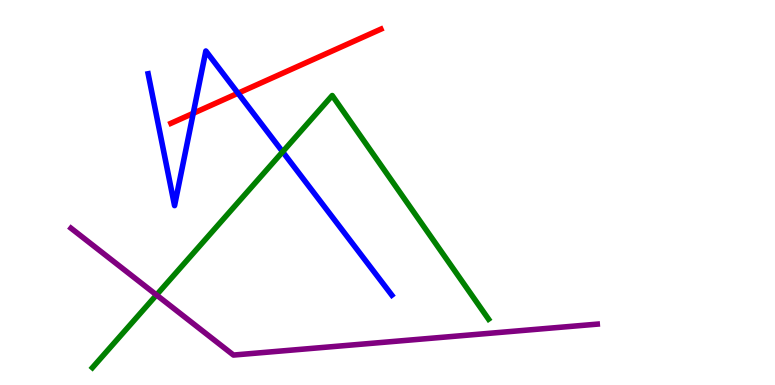[{'lines': ['blue', 'red'], 'intersections': [{'x': 2.49, 'y': 7.06}, {'x': 3.07, 'y': 7.58}]}, {'lines': ['green', 'red'], 'intersections': []}, {'lines': ['purple', 'red'], 'intersections': []}, {'lines': ['blue', 'green'], 'intersections': [{'x': 3.65, 'y': 6.06}]}, {'lines': ['blue', 'purple'], 'intersections': []}, {'lines': ['green', 'purple'], 'intersections': [{'x': 2.02, 'y': 2.34}]}]